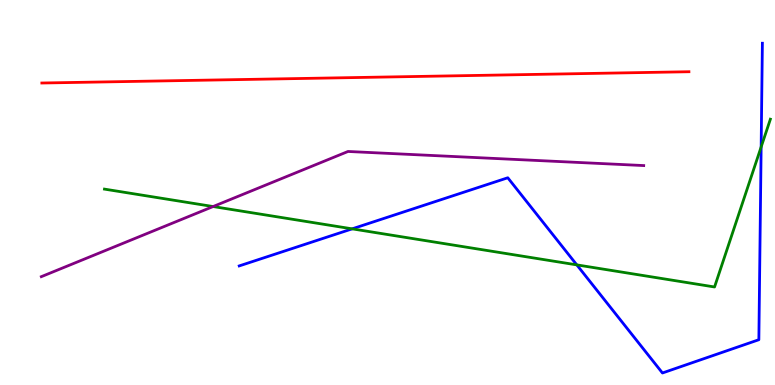[{'lines': ['blue', 'red'], 'intersections': []}, {'lines': ['green', 'red'], 'intersections': []}, {'lines': ['purple', 'red'], 'intersections': []}, {'lines': ['blue', 'green'], 'intersections': [{'x': 4.54, 'y': 4.06}, {'x': 7.44, 'y': 3.12}, {'x': 9.82, 'y': 6.18}]}, {'lines': ['blue', 'purple'], 'intersections': []}, {'lines': ['green', 'purple'], 'intersections': [{'x': 2.75, 'y': 4.64}]}]